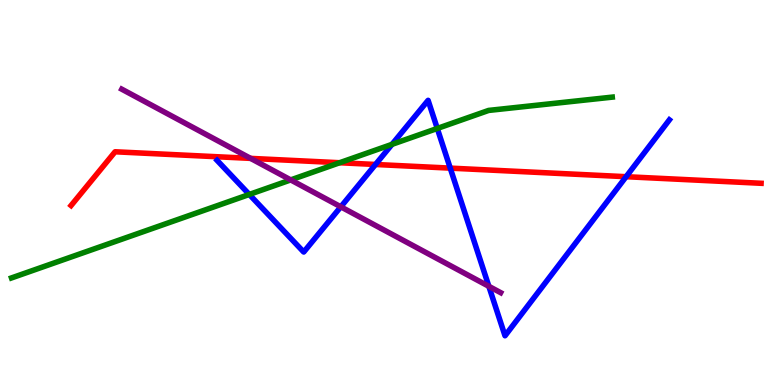[{'lines': ['blue', 'red'], 'intersections': [{'x': 4.85, 'y': 5.73}, {'x': 5.81, 'y': 5.63}, {'x': 8.08, 'y': 5.41}]}, {'lines': ['green', 'red'], 'intersections': [{'x': 4.38, 'y': 5.77}]}, {'lines': ['purple', 'red'], 'intersections': [{'x': 3.23, 'y': 5.89}]}, {'lines': ['blue', 'green'], 'intersections': [{'x': 3.22, 'y': 4.95}, {'x': 5.06, 'y': 6.25}, {'x': 5.64, 'y': 6.66}]}, {'lines': ['blue', 'purple'], 'intersections': [{'x': 4.4, 'y': 4.63}, {'x': 6.31, 'y': 2.56}]}, {'lines': ['green', 'purple'], 'intersections': [{'x': 3.75, 'y': 5.33}]}]